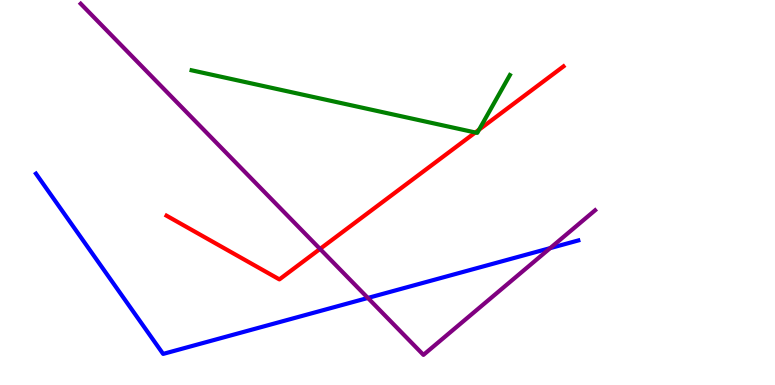[{'lines': ['blue', 'red'], 'intersections': []}, {'lines': ['green', 'red'], 'intersections': [{'x': 6.13, 'y': 6.56}, {'x': 6.18, 'y': 6.63}]}, {'lines': ['purple', 'red'], 'intersections': [{'x': 4.13, 'y': 3.53}]}, {'lines': ['blue', 'green'], 'intersections': []}, {'lines': ['blue', 'purple'], 'intersections': [{'x': 4.75, 'y': 2.26}, {'x': 7.1, 'y': 3.56}]}, {'lines': ['green', 'purple'], 'intersections': []}]